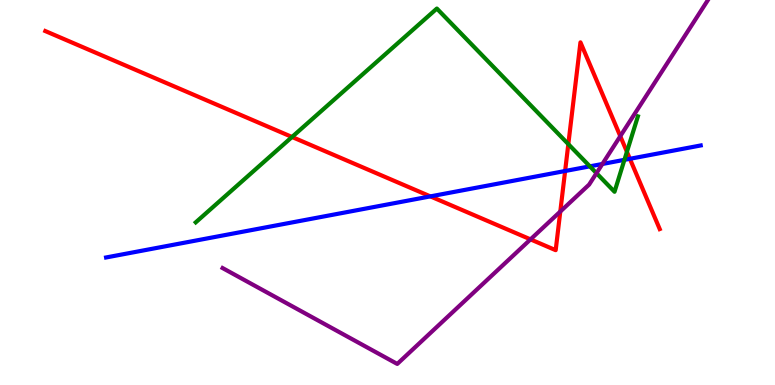[{'lines': ['blue', 'red'], 'intersections': [{'x': 5.55, 'y': 4.9}, {'x': 7.29, 'y': 5.56}, {'x': 8.13, 'y': 5.88}]}, {'lines': ['green', 'red'], 'intersections': [{'x': 3.77, 'y': 6.44}, {'x': 7.33, 'y': 6.26}, {'x': 8.09, 'y': 6.06}]}, {'lines': ['purple', 'red'], 'intersections': [{'x': 6.85, 'y': 3.78}, {'x': 7.23, 'y': 4.51}, {'x': 8.0, 'y': 6.46}]}, {'lines': ['blue', 'green'], 'intersections': [{'x': 7.61, 'y': 5.68}, {'x': 8.06, 'y': 5.85}]}, {'lines': ['blue', 'purple'], 'intersections': [{'x': 7.77, 'y': 5.74}]}, {'lines': ['green', 'purple'], 'intersections': [{'x': 7.7, 'y': 5.5}]}]